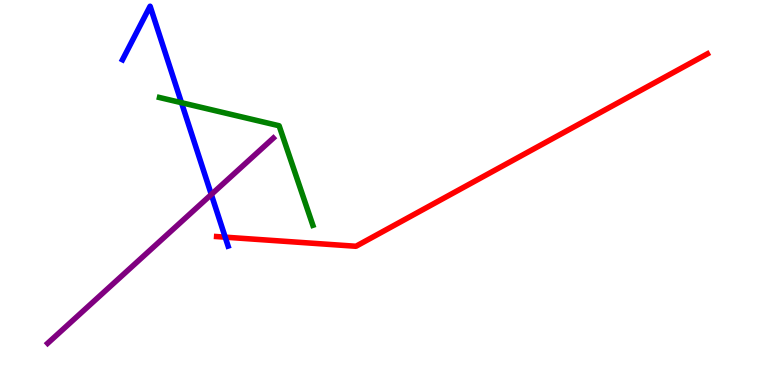[{'lines': ['blue', 'red'], 'intersections': [{'x': 2.91, 'y': 3.84}]}, {'lines': ['green', 'red'], 'intersections': []}, {'lines': ['purple', 'red'], 'intersections': []}, {'lines': ['blue', 'green'], 'intersections': [{'x': 2.34, 'y': 7.33}]}, {'lines': ['blue', 'purple'], 'intersections': [{'x': 2.73, 'y': 4.95}]}, {'lines': ['green', 'purple'], 'intersections': []}]